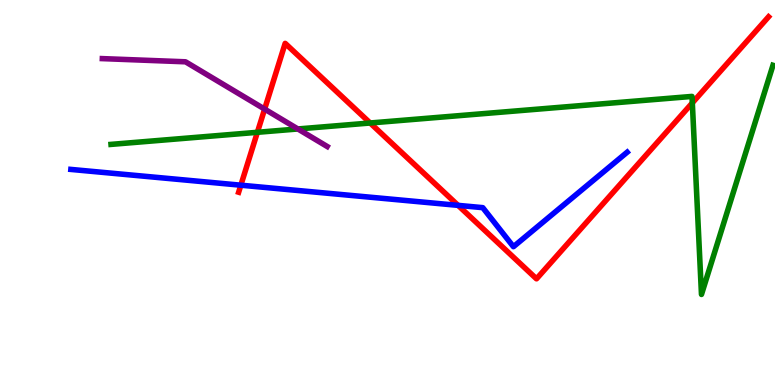[{'lines': ['blue', 'red'], 'intersections': [{'x': 3.11, 'y': 5.19}, {'x': 5.91, 'y': 4.67}]}, {'lines': ['green', 'red'], 'intersections': [{'x': 3.32, 'y': 6.56}, {'x': 4.78, 'y': 6.81}, {'x': 8.93, 'y': 7.33}]}, {'lines': ['purple', 'red'], 'intersections': [{'x': 3.41, 'y': 7.17}]}, {'lines': ['blue', 'green'], 'intersections': []}, {'lines': ['blue', 'purple'], 'intersections': []}, {'lines': ['green', 'purple'], 'intersections': [{'x': 3.84, 'y': 6.65}]}]